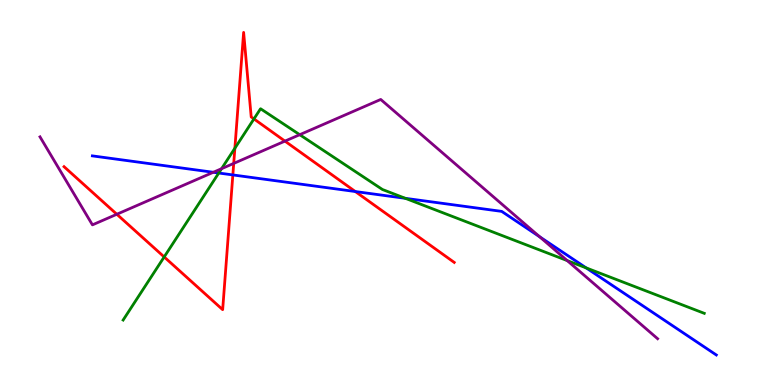[{'lines': ['blue', 'red'], 'intersections': [{'x': 3.0, 'y': 5.46}, {'x': 4.58, 'y': 5.03}]}, {'lines': ['green', 'red'], 'intersections': [{'x': 2.12, 'y': 3.33}, {'x': 3.03, 'y': 6.15}, {'x': 3.28, 'y': 6.91}]}, {'lines': ['purple', 'red'], 'intersections': [{'x': 1.51, 'y': 4.43}, {'x': 3.02, 'y': 5.76}, {'x': 3.68, 'y': 6.33}]}, {'lines': ['blue', 'green'], 'intersections': [{'x': 2.82, 'y': 5.51}, {'x': 5.23, 'y': 4.85}, {'x': 7.56, 'y': 3.04}]}, {'lines': ['blue', 'purple'], 'intersections': [{'x': 2.75, 'y': 5.53}, {'x': 6.96, 'y': 3.85}]}, {'lines': ['green', 'purple'], 'intersections': [{'x': 2.86, 'y': 5.62}, {'x': 3.87, 'y': 6.5}, {'x': 7.32, 'y': 3.23}]}]